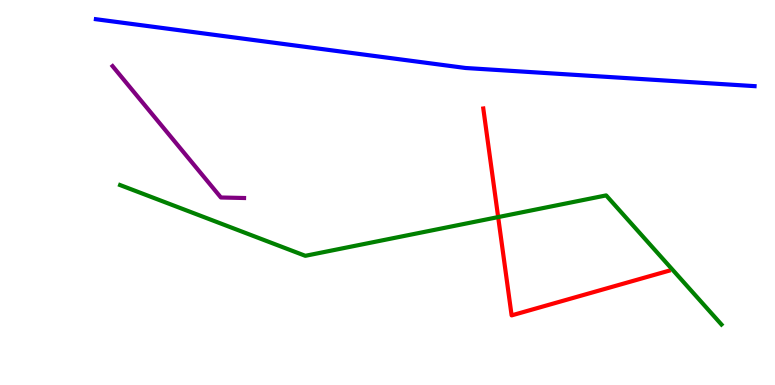[{'lines': ['blue', 'red'], 'intersections': []}, {'lines': ['green', 'red'], 'intersections': [{'x': 6.43, 'y': 4.36}]}, {'lines': ['purple', 'red'], 'intersections': []}, {'lines': ['blue', 'green'], 'intersections': []}, {'lines': ['blue', 'purple'], 'intersections': []}, {'lines': ['green', 'purple'], 'intersections': []}]